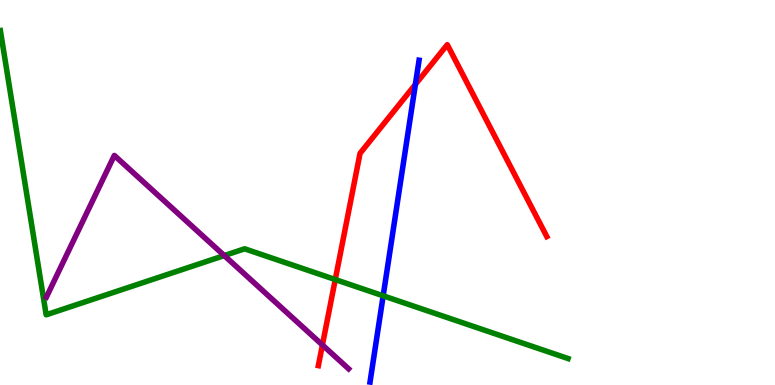[{'lines': ['blue', 'red'], 'intersections': [{'x': 5.36, 'y': 7.81}]}, {'lines': ['green', 'red'], 'intersections': [{'x': 4.33, 'y': 2.74}]}, {'lines': ['purple', 'red'], 'intersections': [{'x': 4.16, 'y': 1.04}]}, {'lines': ['blue', 'green'], 'intersections': [{'x': 4.94, 'y': 2.32}]}, {'lines': ['blue', 'purple'], 'intersections': []}, {'lines': ['green', 'purple'], 'intersections': [{'x': 2.89, 'y': 3.36}]}]